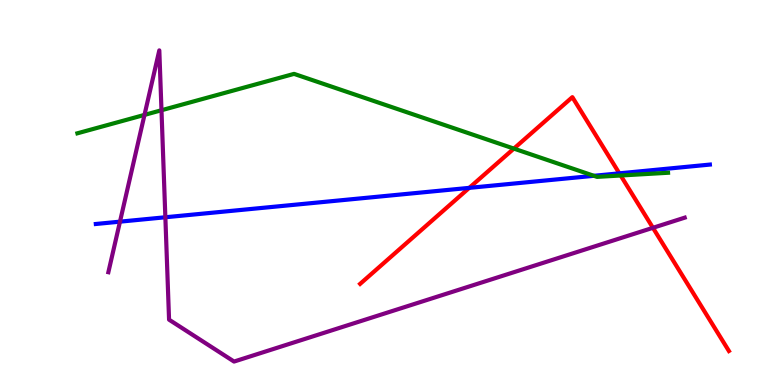[{'lines': ['blue', 'red'], 'intersections': [{'x': 6.05, 'y': 5.12}, {'x': 7.99, 'y': 5.5}]}, {'lines': ['green', 'red'], 'intersections': [{'x': 6.63, 'y': 6.14}, {'x': 8.01, 'y': 5.44}]}, {'lines': ['purple', 'red'], 'intersections': [{'x': 8.42, 'y': 4.08}]}, {'lines': ['blue', 'green'], 'intersections': [{'x': 7.66, 'y': 5.43}]}, {'lines': ['blue', 'purple'], 'intersections': [{'x': 1.55, 'y': 4.24}, {'x': 2.13, 'y': 4.36}]}, {'lines': ['green', 'purple'], 'intersections': [{'x': 1.86, 'y': 7.02}, {'x': 2.08, 'y': 7.14}]}]